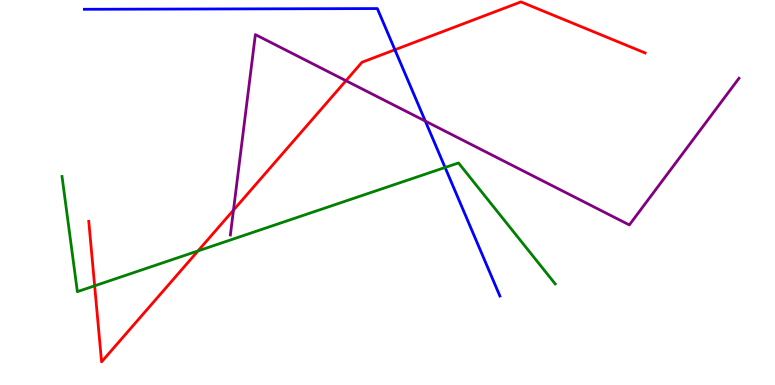[{'lines': ['blue', 'red'], 'intersections': [{'x': 5.1, 'y': 8.71}]}, {'lines': ['green', 'red'], 'intersections': [{'x': 1.22, 'y': 2.58}, {'x': 2.56, 'y': 3.48}]}, {'lines': ['purple', 'red'], 'intersections': [{'x': 3.01, 'y': 4.54}, {'x': 4.46, 'y': 7.9}]}, {'lines': ['blue', 'green'], 'intersections': [{'x': 5.74, 'y': 5.65}]}, {'lines': ['blue', 'purple'], 'intersections': [{'x': 5.49, 'y': 6.85}]}, {'lines': ['green', 'purple'], 'intersections': []}]